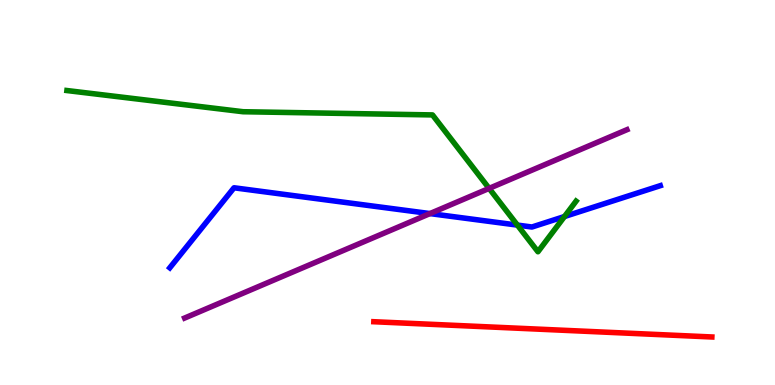[{'lines': ['blue', 'red'], 'intersections': []}, {'lines': ['green', 'red'], 'intersections': []}, {'lines': ['purple', 'red'], 'intersections': []}, {'lines': ['blue', 'green'], 'intersections': [{'x': 6.68, 'y': 4.15}, {'x': 7.28, 'y': 4.38}]}, {'lines': ['blue', 'purple'], 'intersections': [{'x': 5.55, 'y': 4.45}]}, {'lines': ['green', 'purple'], 'intersections': [{'x': 6.31, 'y': 5.11}]}]